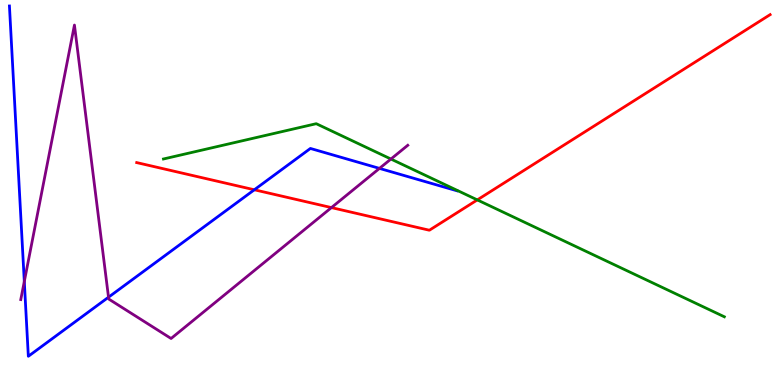[{'lines': ['blue', 'red'], 'intersections': [{'x': 3.28, 'y': 5.07}]}, {'lines': ['green', 'red'], 'intersections': [{'x': 6.16, 'y': 4.81}]}, {'lines': ['purple', 'red'], 'intersections': [{'x': 4.28, 'y': 4.61}]}, {'lines': ['blue', 'green'], 'intersections': []}, {'lines': ['blue', 'purple'], 'intersections': [{'x': 0.314, 'y': 2.69}, {'x': 1.4, 'y': 2.28}, {'x': 4.9, 'y': 5.63}]}, {'lines': ['green', 'purple'], 'intersections': [{'x': 5.04, 'y': 5.87}]}]